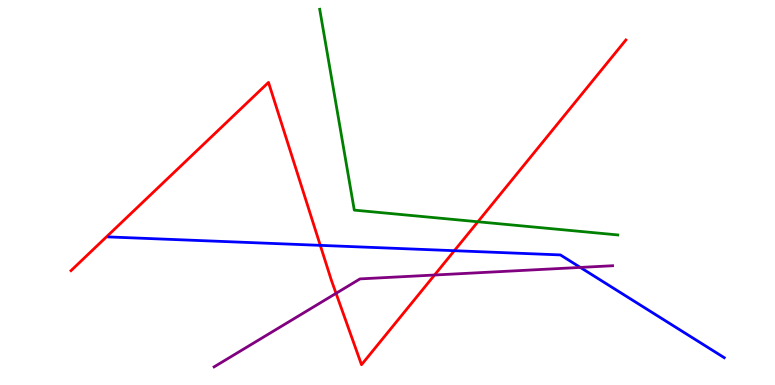[{'lines': ['blue', 'red'], 'intersections': [{'x': 4.13, 'y': 3.63}, {'x': 5.86, 'y': 3.49}]}, {'lines': ['green', 'red'], 'intersections': [{'x': 6.17, 'y': 4.24}]}, {'lines': ['purple', 'red'], 'intersections': [{'x': 4.34, 'y': 2.38}, {'x': 5.61, 'y': 2.86}]}, {'lines': ['blue', 'green'], 'intersections': []}, {'lines': ['blue', 'purple'], 'intersections': [{'x': 7.49, 'y': 3.05}]}, {'lines': ['green', 'purple'], 'intersections': []}]